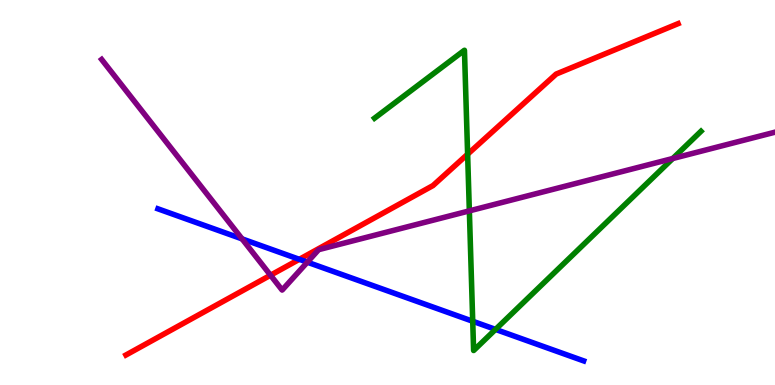[{'lines': ['blue', 'red'], 'intersections': [{'x': 3.86, 'y': 3.26}]}, {'lines': ['green', 'red'], 'intersections': [{'x': 6.03, 'y': 5.99}]}, {'lines': ['purple', 'red'], 'intersections': [{'x': 3.49, 'y': 2.85}]}, {'lines': ['blue', 'green'], 'intersections': [{'x': 6.1, 'y': 1.66}, {'x': 6.39, 'y': 1.44}]}, {'lines': ['blue', 'purple'], 'intersections': [{'x': 3.12, 'y': 3.8}, {'x': 3.97, 'y': 3.19}]}, {'lines': ['green', 'purple'], 'intersections': [{'x': 6.06, 'y': 4.52}, {'x': 8.68, 'y': 5.88}]}]